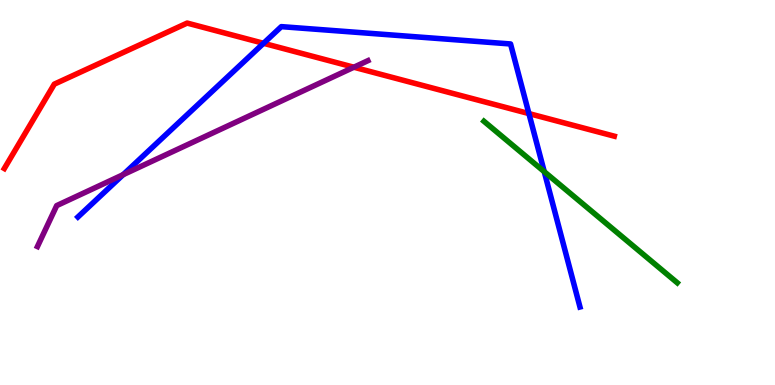[{'lines': ['blue', 'red'], 'intersections': [{'x': 3.4, 'y': 8.88}, {'x': 6.82, 'y': 7.05}]}, {'lines': ['green', 'red'], 'intersections': []}, {'lines': ['purple', 'red'], 'intersections': [{'x': 4.57, 'y': 8.25}]}, {'lines': ['blue', 'green'], 'intersections': [{'x': 7.02, 'y': 5.54}]}, {'lines': ['blue', 'purple'], 'intersections': [{'x': 1.59, 'y': 5.46}]}, {'lines': ['green', 'purple'], 'intersections': []}]